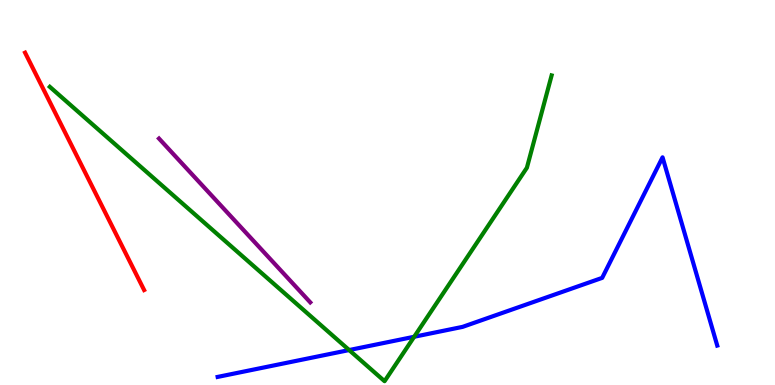[{'lines': ['blue', 'red'], 'intersections': []}, {'lines': ['green', 'red'], 'intersections': []}, {'lines': ['purple', 'red'], 'intersections': []}, {'lines': ['blue', 'green'], 'intersections': [{'x': 4.51, 'y': 0.908}, {'x': 5.34, 'y': 1.25}]}, {'lines': ['blue', 'purple'], 'intersections': []}, {'lines': ['green', 'purple'], 'intersections': []}]